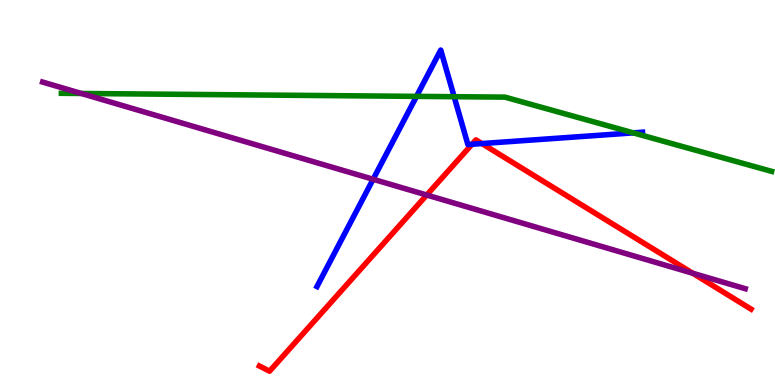[{'lines': ['blue', 'red'], 'intersections': [{'x': 6.09, 'y': 6.25}, {'x': 6.22, 'y': 6.27}]}, {'lines': ['green', 'red'], 'intersections': []}, {'lines': ['purple', 'red'], 'intersections': [{'x': 5.51, 'y': 4.93}, {'x': 8.94, 'y': 2.9}]}, {'lines': ['blue', 'green'], 'intersections': [{'x': 5.37, 'y': 7.5}, {'x': 5.86, 'y': 7.49}, {'x': 8.17, 'y': 6.55}]}, {'lines': ['blue', 'purple'], 'intersections': [{'x': 4.81, 'y': 5.34}]}, {'lines': ['green', 'purple'], 'intersections': [{'x': 1.05, 'y': 7.57}]}]